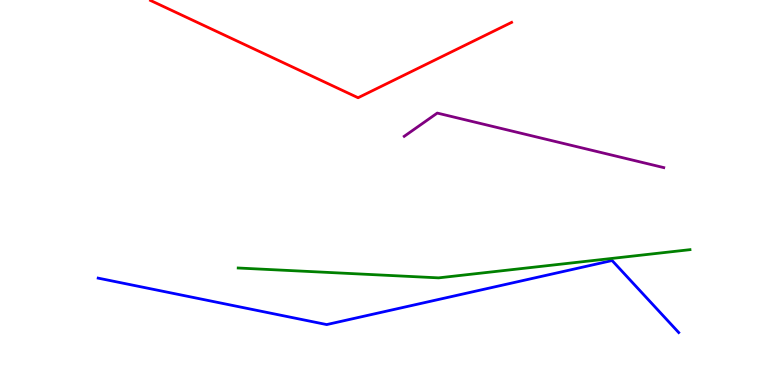[{'lines': ['blue', 'red'], 'intersections': []}, {'lines': ['green', 'red'], 'intersections': []}, {'lines': ['purple', 'red'], 'intersections': []}, {'lines': ['blue', 'green'], 'intersections': []}, {'lines': ['blue', 'purple'], 'intersections': []}, {'lines': ['green', 'purple'], 'intersections': []}]